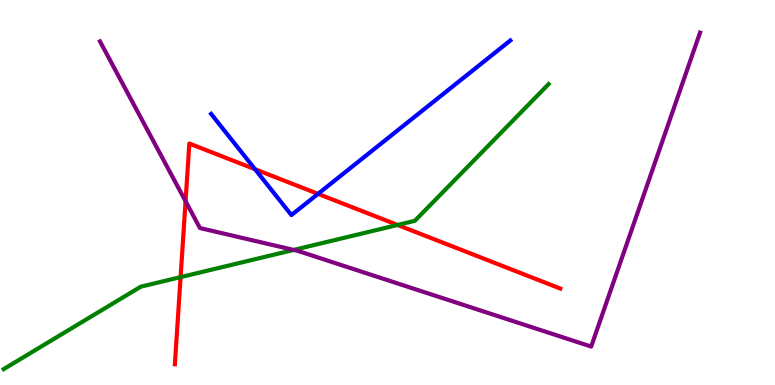[{'lines': ['blue', 'red'], 'intersections': [{'x': 3.29, 'y': 5.6}, {'x': 4.1, 'y': 4.96}]}, {'lines': ['green', 'red'], 'intersections': [{'x': 2.33, 'y': 2.8}, {'x': 5.13, 'y': 4.16}]}, {'lines': ['purple', 'red'], 'intersections': [{'x': 2.39, 'y': 4.77}]}, {'lines': ['blue', 'green'], 'intersections': []}, {'lines': ['blue', 'purple'], 'intersections': []}, {'lines': ['green', 'purple'], 'intersections': [{'x': 3.79, 'y': 3.51}]}]